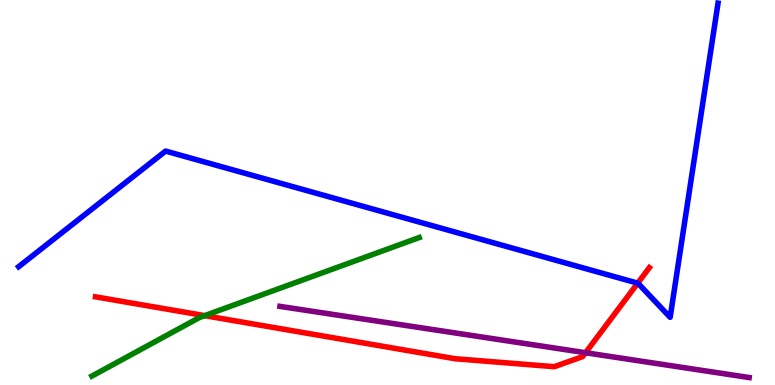[{'lines': ['blue', 'red'], 'intersections': [{'x': 8.23, 'y': 2.65}]}, {'lines': ['green', 'red'], 'intersections': [{'x': 2.64, 'y': 1.8}]}, {'lines': ['purple', 'red'], 'intersections': [{'x': 7.56, 'y': 0.838}]}, {'lines': ['blue', 'green'], 'intersections': []}, {'lines': ['blue', 'purple'], 'intersections': []}, {'lines': ['green', 'purple'], 'intersections': []}]